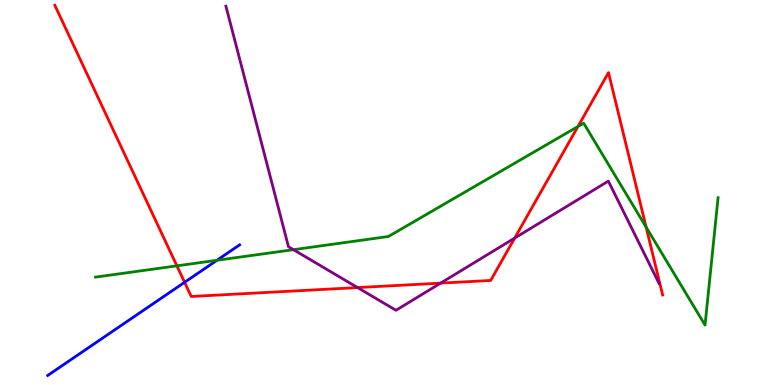[{'lines': ['blue', 'red'], 'intersections': [{'x': 2.38, 'y': 2.67}]}, {'lines': ['green', 'red'], 'intersections': [{'x': 2.28, 'y': 3.1}, {'x': 7.46, 'y': 6.71}, {'x': 8.34, 'y': 4.1}]}, {'lines': ['purple', 'red'], 'intersections': [{'x': 4.61, 'y': 2.53}, {'x': 5.69, 'y': 2.65}, {'x': 6.64, 'y': 3.82}]}, {'lines': ['blue', 'green'], 'intersections': [{'x': 2.8, 'y': 3.24}]}, {'lines': ['blue', 'purple'], 'intersections': []}, {'lines': ['green', 'purple'], 'intersections': [{'x': 3.79, 'y': 3.51}]}]